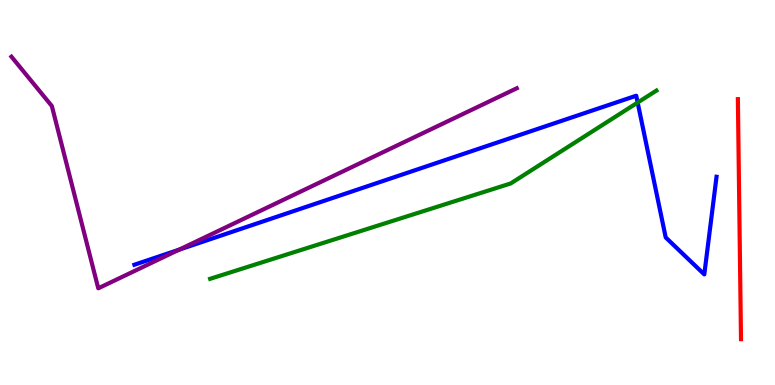[{'lines': ['blue', 'red'], 'intersections': []}, {'lines': ['green', 'red'], 'intersections': []}, {'lines': ['purple', 'red'], 'intersections': []}, {'lines': ['blue', 'green'], 'intersections': [{'x': 8.23, 'y': 7.34}]}, {'lines': ['blue', 'purple'], 'intersections': [{'x': 2.31, 'y': 3.51}]}, {'lines': ['green', 'purple'], 'intersections': []}]